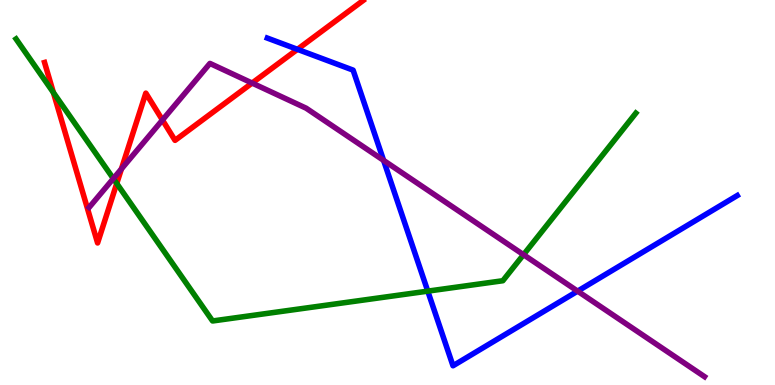[{'lines': ['blue', 'red'], 'intersections': [{'x': 3.84, 'y': 8.72}]}, {'lines': ['green', 'red'], 'intersections': [{'x': 0.689, 'y': 7.6}, {'x': 1.51, 'y': 5.23}]}, {'lines': ['purple', 'red'], 'intersections': [{'x': 1.57, 'y': 5.61}, {'x': 2.1, 'y': 6.88}, {'x': 3.25, 'y': 7.84}]}, {'lines': ['blue', 'green'], 'intersections': [{'x': 5.52, 'y': 2.44}]}, {'lines': ['blue', 'purple'], 'intersections': [{'x': 4.95, 'y': 5.83}, {'x': 7.45, 'y': 2.44}]}, {'lines': ['green', 'purple'], 'intersections': [{'x': 1.46, 'y': 5.36}, {'x': 6.76, 'y': 3.38}]}]